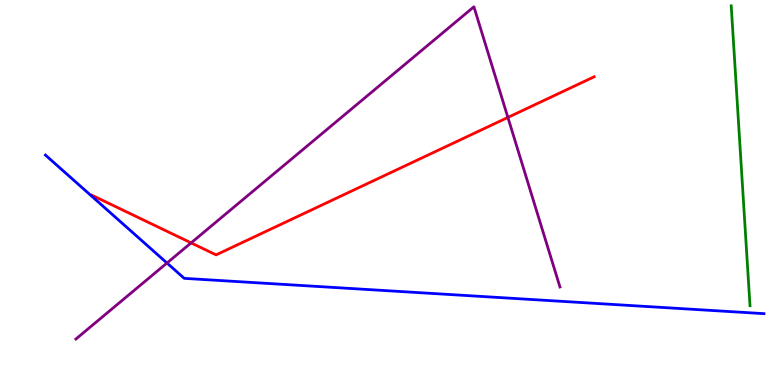[{'lines': ['blue', 'red'], 'intersections': []}, {'lines': ['green', 'red'], 'intersections': []}, {'lines': ['purple', 'red'], 'intersections': [{'x': 2.47, 'y': 3.69}, {'x': 6.55, 'y': 6.95}]}, {'lines': ['blue', 'green'], 'intersections': []}, {'lines': ['blue', 'purple'], 'intersections': [{'x': 2.15, 'y': 3.17}]}, {'lines': ['green', 'purple'], 'intersections': []}]